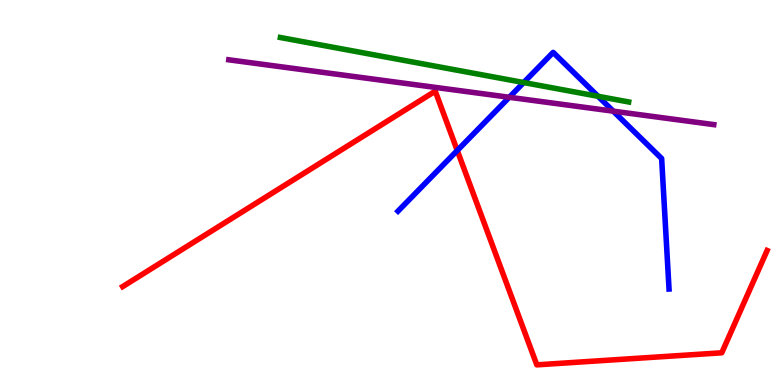[{'lines': ['blue', 'red'], 'intersections': [{'x': 5.9, 'y': 6.09}]}, {'lines': ['green', 'red'], 'intersections': []}, {'lines': ['purple', 'red'], 'intersections': []}, {'lines': ['blue', 'green'], 'intersections': [{'x': 6.76, 'y': 7.86}, {'x': 7.72, 'y': 7.5}]}, {'lines': ['blue', 'purple'], 'intersections': [{'x': 6.57, 'y': 7.47}, {'x': 7.91, 'y': 7.11}]}, {'lines': ['green', 'purple'], 'intersections': []}]